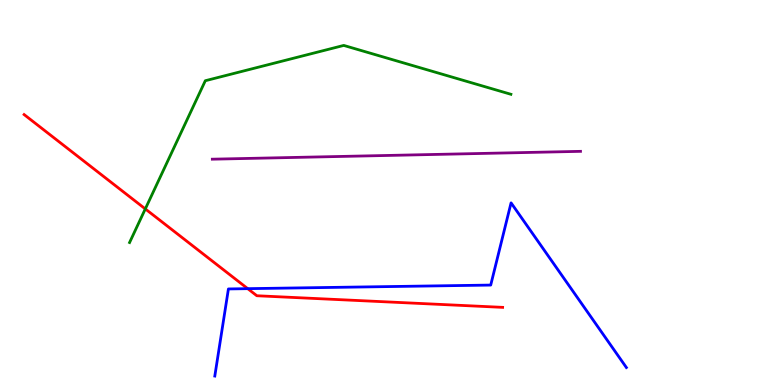[{'lines': ['blue', 'red'], 'intersections': [{'x': 3.2, 'y': 2.5}]}, {'lines': ['green', 'red'], 'intersections': [{'x': 1.87, 'y': 4.57}]}, {'lines': ['purple', 'red'], 'intersections': []}, {'lines': ['blue', 'green'], 'intersections': []}, {'lines': ['blue', 'purple'], 'intersections': []}, {'lines': ['green', 'purple'], 'intersections': []}]